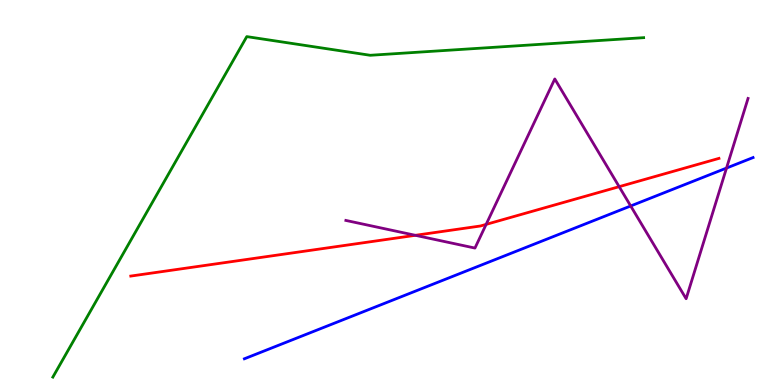[{'lines': ['blue', 'red'], 'intersections': []}, {'lines': ['green', 'red'], 'intersections': []}, {'lines': ['purple', 'red'], 'intersections': [{'x': 5.36, 'y': 3.89}, {'x': 6.27, 'y': 4.17}, {'x': 7.99, 'y': 5.15}]}, {'lines': ['blue', 'green'], 'intersections': []}, {'lines': ['blue', 'purple'], 'intersections': [{'x': 8.14, 'y': 4.65}, {'x': 9.37, 'y': 5.63}]}, {'lines': ['green', 'purple'], 'intersections': []}]